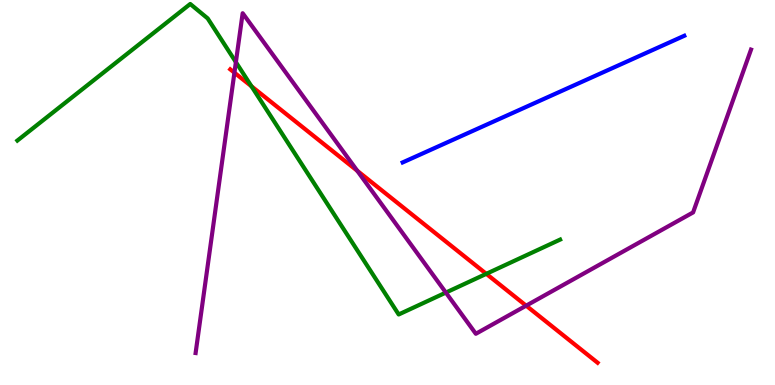[{'lines': ['blue', 'red'], 'intersections': []}, {'lines': ['green', 'red'], 'intersections': [{'x': 3.24, 'y': 7.76}, {'x': 6.27, 'y': 2.89}]}, {'lines': ['purple', 'red'], 'intersections': [{'x': 3.02, 'y': 8.11}, {'x': 4.61, 'y': 5.56}, {'x': 6.79, 'y': 2.06}]}, {'lines': ['blue', 'green'], 'intersections': []}, {'lines': ['blue', 'purple'], 'intersections': []}, {'lines': ['green', 'purple'], 'intersections': [{'x': 3.04, 'y': 8.39}, {'x': 5.75, 'y': 2.4}]}]